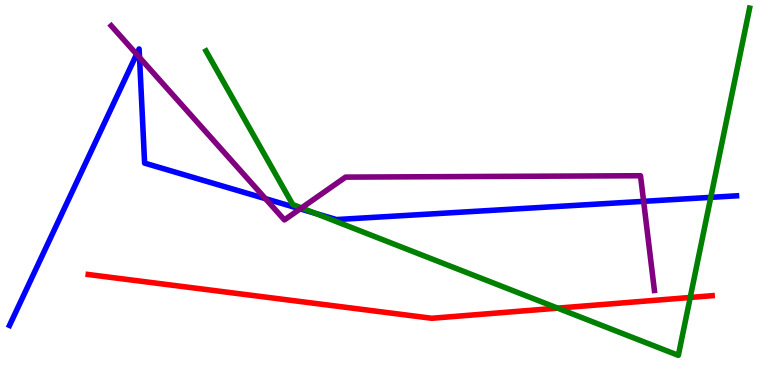[{'lines': ['blue', 'red'], 'intersections': []}, {'lines': ['green', 'red'], 'intersections': [{'x': 7.2, 'y': 2.0}, {'x': 8.91, 'y': 2.27}]}, {'lines': ['purple', 'red'], 'intersections': []}, {'lines': ['blue', 'green'], 'intersections': [{'x': 4.07, 'y': 4.46}, {'x': 9.17, 'y': 4.87}]}, {'lines': ['blue', 'purple'], 'intersections': [{'x': 1.76, 'y': 8.59}, {'x': 1.8, 'y': 8.51}, {'x': 3.43, 'y': 4.84}, {'x': 3.87, 'y': 4.57}, {'x': 8.3, 'y': 4.77}]}, {'lines': ['green', 'purple'], 'intersections': [{'x': 3.89, 'y': 4.6}]}]